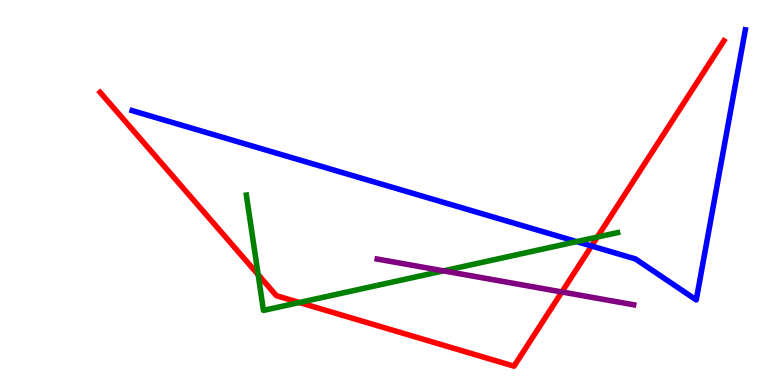[{'lines': ['blue', 'red'], 'intersections': [{'x': 7.63, 'y': 3.61}]}, {'lines': ['green', 'red'], 'intersections': [{'x': 3.33, 'y': 2.87}, {'x': 3.86, 'y': 2.14}, {'x': 7.71, 'y': 3.84}]}, {'lines': ['purple', 'red'], 'intersections': [{'x': 7.25, 'y': 2.42}]}, {'lines': ['blue', 'green'], 'intersections': [{'x': 7.44, 'y': 3.72}]}, {'lines': ['blue', 'purple'], 'intersections': []}, {'lines': ['green', 'purple'], 'intersections': [{'x': 5.72, 'y': 2.96}]}]